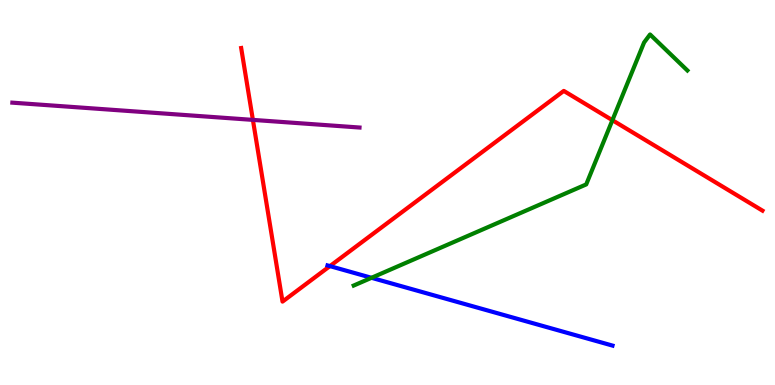[{'lines': ['blue', 'red'], 'intersections': [{'x': 4.26, 'y': 3.09}]}, {'lines': ['green', 'red'], 'intersections': [{'x': 7.9, 'y': 6.88}]}, {'lines': ['purple', 'red'], 'intersections': [{'x': 3.26, 'y': 6.89}]}, {'lines': ['blue', 'green'], 'intersections': [{'x': 4.79, 'y': 2.78}]}, {'lines': ['blue', 'purple'], 'intersections': []}, {'lines': ['green', 'purple'], 'intersections': []}]